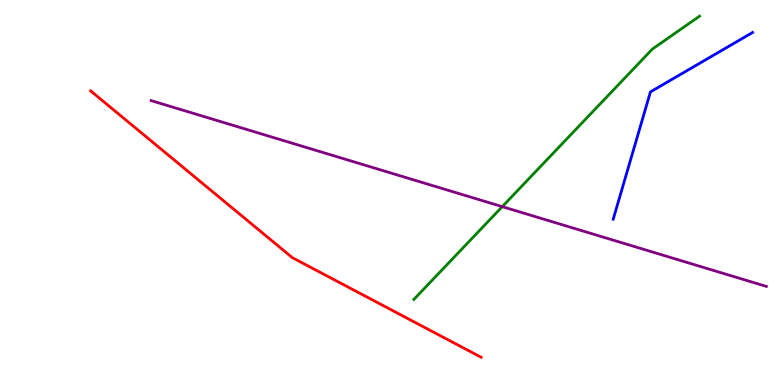[{'lines': ['blue', 'red'], 'intersections': []}, {'lines': ['green', 'red'], 'intersections': []}, {'lines': ['purple', 'red'], 'intersections': []}, {'lines': ['blue', 'green'], 'intersections': []}, {'lines': ['blue', 'purple'], 'intersections': []}, {'lines': ['green', 'purple'], 'intersections': [{'x': 6.48, 'y': 4.63}]}]